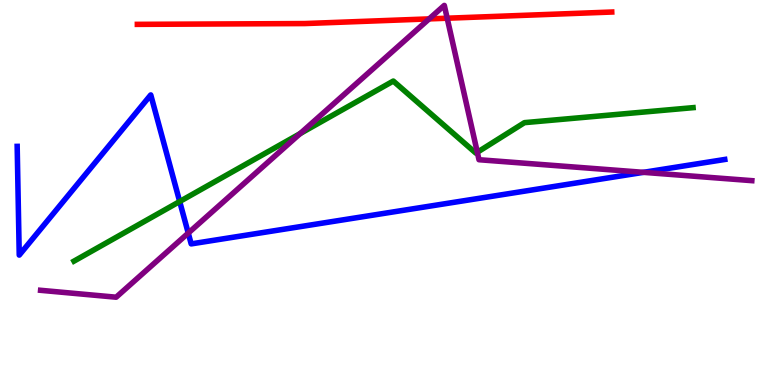[{'lines': ['blue', 'red'], 'intersections': []}, {'lines': ['green', 'red'], 'intersections': []}, {'lines': ['purple', 'red'], 'intersections': [{'x': 5.54, 'y': 9.51}, {'x': 5.77, 'y': 9.53}]}, {'lines': ['blue', 'green'], 'intersections': [{'x': 2.32, 'y': 4.77}]}, {'lines': ['blue', 'purple'], 'intersections': [{'x': 2.43, 'y': 3.95}, {'x': 8.3, 'y': 5.52}]}, {'lines': ['green', 'purple'], 'intersections': [{'x': 3.87, 'y': 6.53}, {'x': 6.16, 'y': 6.04}]}]